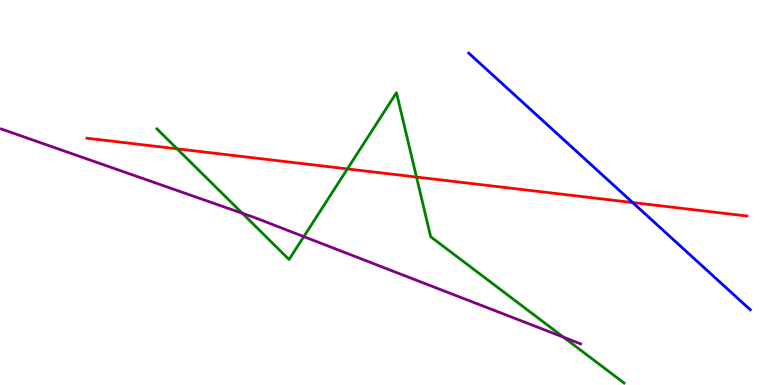[{'lines': ['blue', 'red'], 'intersections': [{'x': 8.16, 'y': 4.74}]}, {'lines': ['green', 'red'], 'intersections': [{'x': 2.29, 'y': 6.13}, {'x': 4.48, 'y': 5.61}, {'x': 5.37, 'y': 5.4}]}, {'lines': ['purple', 'red'], 'intersections': []}, {'lines': ['blue', 'green'], 'intersections': []}, {'lines': ['blue', 'purple'], 'intersections': []}, {'lines': ['green', 'purple'], 'intersections': [{'x': 3.13, 'y': 4.46}, {'x': 3.92, 'y': 3.85}, {'x': 7.27, 'y': 1.24}]}]